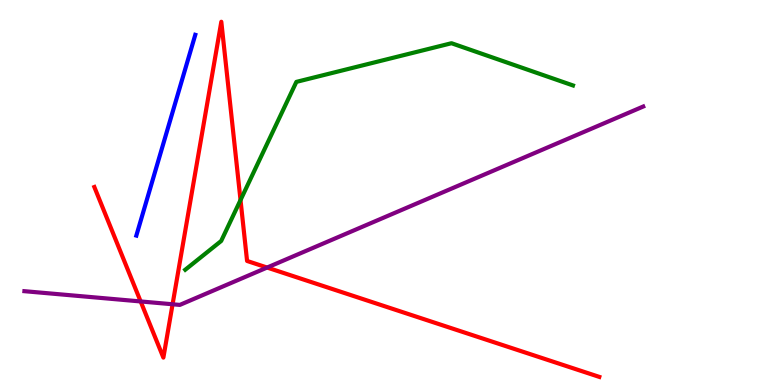[{'lines': ['blue', 'red'], 'intersections': []}, {'lines': ['green', 'red'], 'intersections': [{'x': 3.1, 'y': 4.8}]}, {'lines': ['purple', 'red'], 'intersections': [{'x': 1.81, 'y': 2.17}, {'x': 2.23, 'y': 2.1}, {'x': 3.45, 'y': 3.05}]}, {'lines': ['blue', 'green'], 'intersections': []}, {'lines': ['blue', 'purple'], 'intersections': []}, {'lines': ['green', 'purple'], 'intersections': []}]